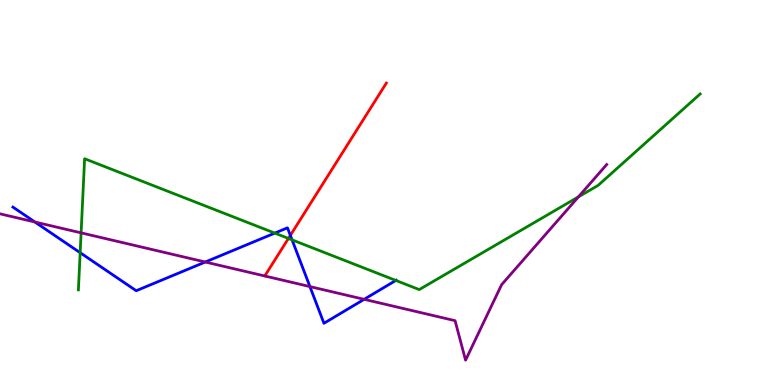[{'lines': ['blue', 'red'], 'intersections': [{'x': 3.75, 'y': 3.89}]}, {'lines': ['green', 'red'], 'intersections': [{'x': 3.72, 'y': 3.81}]}, {'lines': ['purple', 'red'], 'intersections': []}, {'lines': ['blue', 'green'], 'intersections': [{'x': 1.03, 'y': 3.44}, {'x': 3.55, 'y': 3.95}, {'x': 3.77, 'y': 3.77}, {'x': 5.11, 'y': 2.72}]}, {'lines': ['blue', 'purple'], 'intersections': [{'x': 0.45, 'y': 4.23}, {'x': 2.65, 'y': 3.19}, {'x': 4.0, 'y': 2.56}, {'x': 4.7, 'y': 2.23}]}, {'lines': ['green', 'purple'], 'intersections': [{'x': 1.05, 'y': 3.95}, {'x': 7.46, 'y': 4.89}]}]